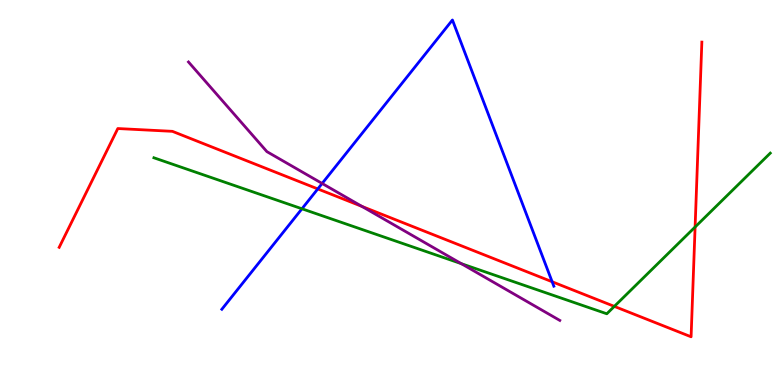[{'lines': ['blue', 'red'], 'intersections': [{'x': 4.1, 'y': 5.09}, {'x': 7.12, 'y': 2.68}]}, {'lines': ['green', 'red'], 'intersections': [{'x': 7.93, 'y': 2.04}, {'x': 8.97, 'y': 4.1}]}, {'lines': ['purple', 'red'], 'intersections': [{'x': 4.67, 'y': 4.64}]}, {'lines': ['blue', 'green'], 'intersections': [{'x': 3.9, 'y': 4.58}]}, {'lines': ['blue', 'purple'], 'intersections': [{'x': 4.16, 'y': 5.23}]}, {'lines': ['green', 'purple'], 'intersections': [{'x': 5.95, 'y': 3.15}]}]